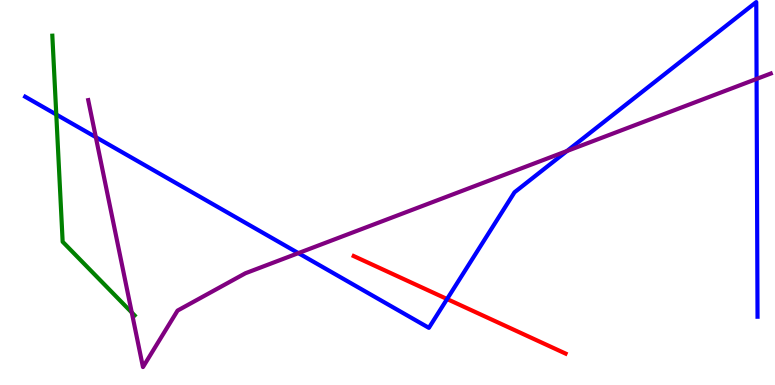[{'lines': ['blue', 'red'], 'intersections': [{'x': 5.77, 'y': 2.23}]}, {'lines': ['green', 'red'], 'intersections': []}, {'lines': ['purple', 'red'], 'intersections': []}, {'lines': ['blue', 'green'], 'intersections': [{'x': 0.726, 'y': 7.03}]}, {'lines': ['blue', 'purple'], 'intersections': [{'x': 1.24, 'y': 6.44}, {'x': 3.85, 'y': 3.43}, {'x': 7.32, 'y': 6.08}, {'x': 9.76, 'y': 7.95}]}, {'lines': ['green', 'purple'], 'intersections': [{'x': 1.7, 'y': 1.88}]}]